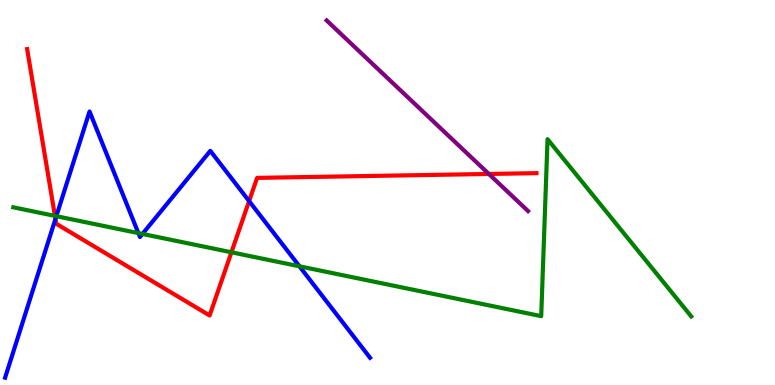[{'lines': ['blue', 'red'], 'intersections': [{'x': 0.715, 'y': 4.31}, {'x': 3.21, 'y': 4.78}]}, {'lines': ['green', 'red'], 'intersections': [{'x': 0.709, 'y': 4.39}, {'x': 2.99, 'y': 3.45}]}, {'lines': ['purple', 'red'], 'intersections': [{'x': 6.31, 'y': 5.48}]}, {'lines': ['blue', 'green'], 'intersections': [{'x': 0.727, 'y': 4.38}, {'x': 1.79, 'y': 3.95}, {'x': 1.84, 'y': 3.92}, {'x': 3.86, 'y': 3.08}]}, {'lines': ['blue', 'purple'], 'intersections': []}, {'lines': ['green', 'purple'], 'intersections': []}]